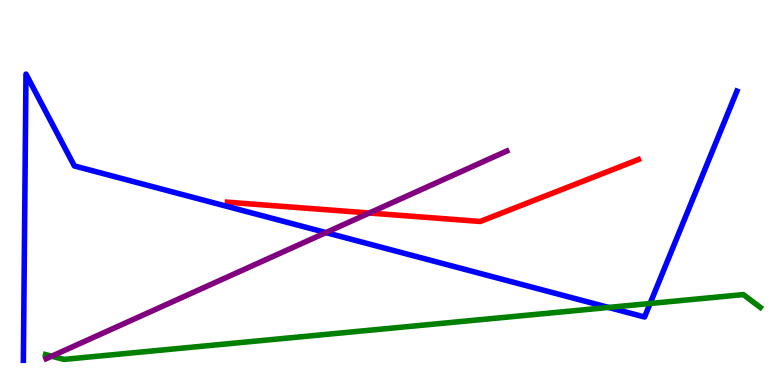[{'lines': ['blue', 'red'], 'intersections': []}, {'lines': ['green', 'red'], 'intersections': []}, {'lines': ['purple', 'red'], 'intersections': [{'x': 4.77, 'y': 4.47}]}, {'lines': ['blue', 'green'], 'intersections': [{'x': 7.85, 'y': 2.01}, {'x': 8.39, 'y': 2.12}]}, {'lines': ['blue', 'purple'], 'intersections': [{'x': 4.21, 'y': 3.96}]}, {'lines': ['green', 'purple'], 'intersections': [{'x': 0.667, 'y': 0.748}]}]